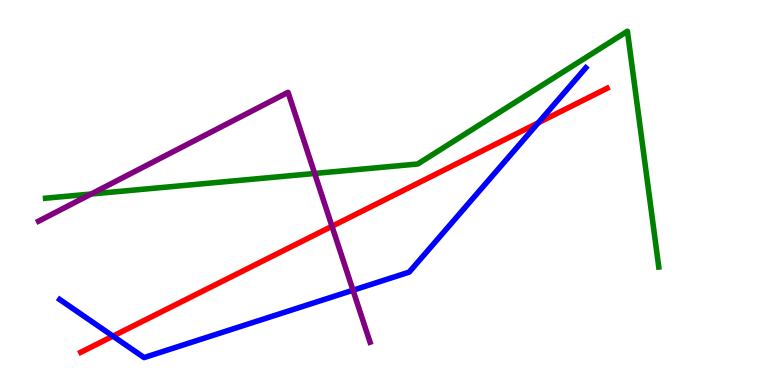[{'lines': ['blue', 'red'], 'intersections': [{'x': 1.46, 'y': 1.27}, {'x': 6.95, 'y': 6.81}]}, {'lines': ['green', 'red'], 'intersections': []}, {'lines': ['purple', 'red'], 'intersections': [{'x': 4.28, 'y': 4.12}]}, {'lines': ['blue', 'green'], 'intersections': []}, {'lines': ['blue', 'purple'], 'intersections': [{'x': 4.55, 'y': 2.46}]}, {'lines': ['green', 'purple'], 'intersections': [{'x': 1.18, 'y': 4.96}, {'x': 4.06, 'y': 5.49}]}]